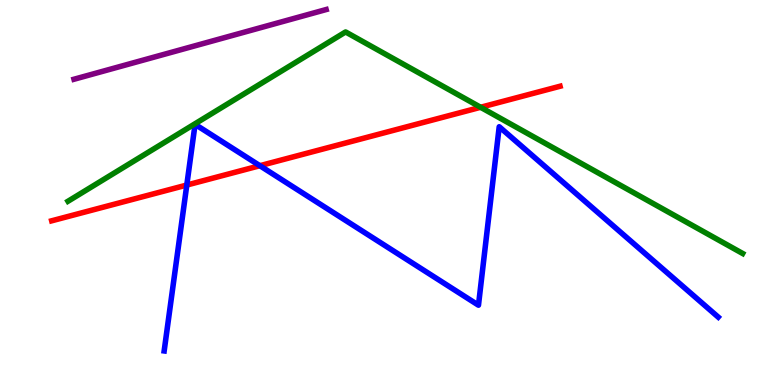[{'lines': ['blue', 'red'], 'intersections': [{'x': 2.41, 'y': 5.19}, {'x': 3.35, 'y': 5.7}]}, {'lines': ['green', 'red'], 'intersections': [{'x': 6.2, 'y': 7.21}]}, {'lines': ['purple', 'red'], 'intersections': []}, {'lines': ['blue', 'green'], 'intersections': []}, {'lines': ['blue', 'purple'], 'intersections': []}, {'lines': ['green', 'purple'], 'intersections': []}]